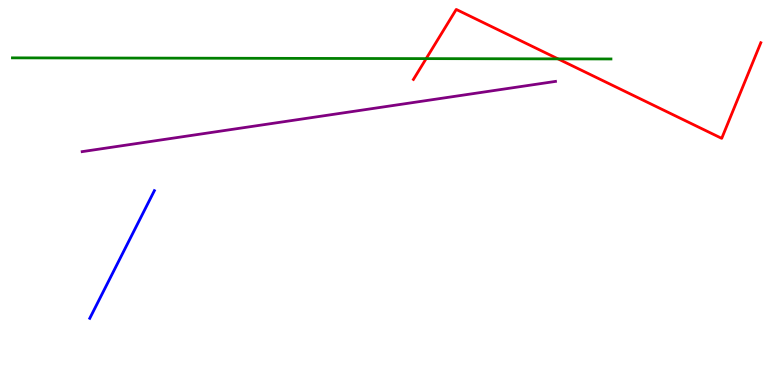[{'lines': ['blue', 'red'], 'intersections': []}, {'lines': ['green', 'red'], 'intersections': [{'x': 5.5, 'y': 8.48}, {'x': 7.2, 'y': 8.47}]}, {'lines': ['purple', 'red'], 'intersections': []}, {'lines': ['blue', 'green'], 'intersections': []}, {'lines': ['blue', 'purple'], 'intersections': []}, {'lines': ['green', 'purple'], 'intersections': []}]